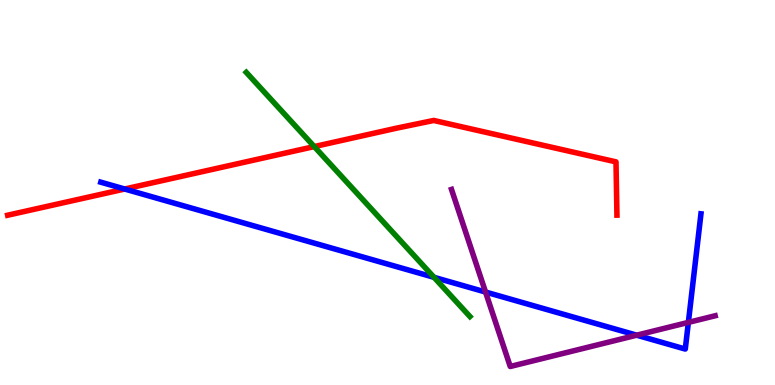[{'lines': ['blue', 'red'], 'intersections': [{'x': 1.61, 'y': 5.09}]}, {'lines': ['green', 'red'], 'intersections': [{'x': 4.05, 'y': 6.19}]}, {'lines': ['purple', 'red'], 'intersections': []}, {'lines': ['blue', 'green'], 'intersections': [{'x': 5.6, 'y': 2.8}]}, {'lines': ['blue', 'purple'], 'intersections': [{'x': 6.27, 'y': 2.41}, {'x': 8.22, 'y': 1.29}, {'x': 8.88, 'y': 1.63}]}, {'lines': ['green', 'purple'], 'intersections': []}]